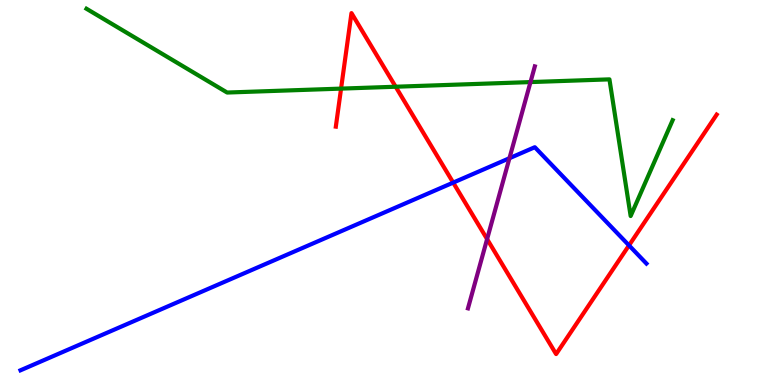[{'lines': ['blue', 'red'], 'intersections': [{'x': 5.85, 'y': 5.26}, {'x': 8.12, 'y': 3.63}]}, {'lines': ['green', 'red'], 'intersections': [{'x': 4.4, 'y': 7.7}, {'x': 5.11, 'y': 7.75}]}, {'lines': ['purple', 'red'], 'intersections': [{'x': 6.29, 'y': 3.79}]}, {'lines': ['blue', 'green'], 'intersections': []}, {'lines': ['blue', 'purple'], 'intersections': [{'x': 6.57, 'y': 5.89}]}, {'lines': ['green', 'purple'], 'intersections': [{'x': 6.85, 'y': 7.87}]}]